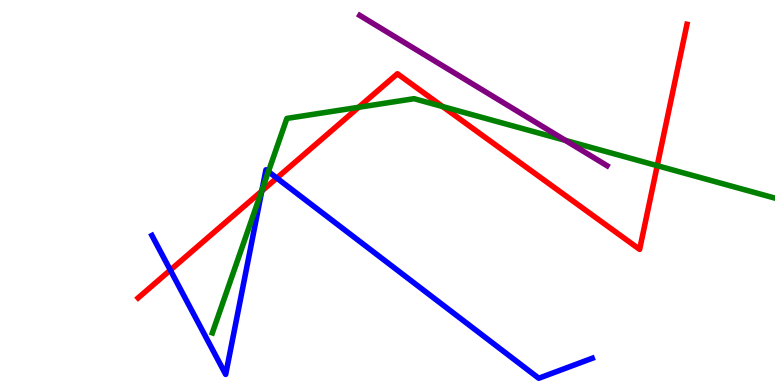[{'lines': ['blue', 'red'], 'intersections': [{'x': 2.2, 'y': 2.98}, {'x': 3.38, 'y': 5.04}, {'x': 3.57, 'y': 5.38}]}, {'lines': ['green', 'red'], 'intersections': [{'x': 3.38, 'y': 5.03}, {'x': 4.63, 'y': 7.21}, {'x': 5.71, 'y': 7.23}, {'x': 8.48, 'y': 5.7}]}, {'lines': ['purple', 'red'], 'intersections': []}, {'lines': ['blue', 'green'], 'intersections': [{'x': 3.38, 'y': 5.06}, {'x': 3.46, 'y': 5.54}]}, {'lines': ['blue', 'purple'], 'intersections': []}, {'lines': ['green', 'purple'], 'intersections': [{'x': 7.3, 'y': 6.35}]}]